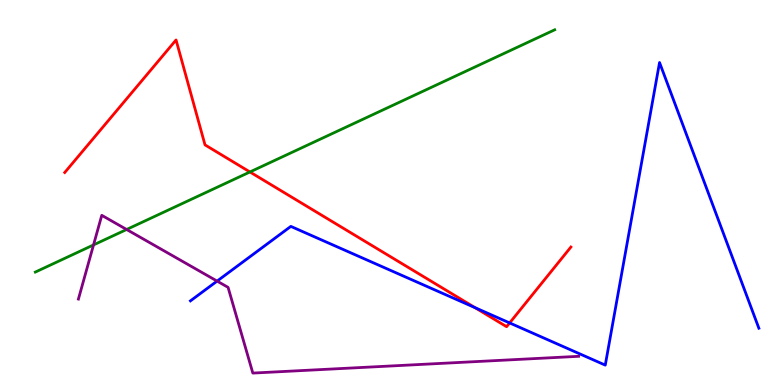[{'lines': ['blue', 'red'], 'intersections': [{'x': 6.13, 'y': 2.01}, {'x': 6.58, 'y': 1.61}]}, {'lines': ['green', 'red'], 'intersections': [{'x': 3.22, 'y': 5.53}]}, {'lines': ['purple', 'red'], 'intersections': []}, {'lines': ['blue', 'green'], 'intersections': []}, {'lines': ['blue', 'purple'], 'intersections': [{'x': 2.8, 'y': 2.7}]}, {'lines': ['green', 'purple'], 'intersections': [{'x': 1.21, 'y': 3.64}, {'x': 1.63, 'y': 4.04}]}]